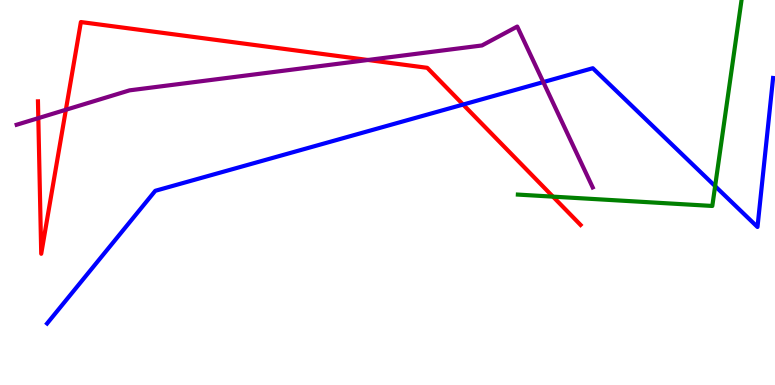[{'lines': ['blue', 'red'], 'intersections': [{'x': 5.98, 'y': 7.28}]}, {'lines': ['green', 'red'], 'intersections': [{'x': 7.14, 'y': 4.89}]}, {'lines': ['purple', 'red'], 'intersections': [{'x': 0.494, 'y': 6.93}, {'x': 0.85, 'y': 7.15}, {'x': 4.75, 'y': 8.44}]}, {'lines': ['blue', 'green'], 'intersections': [{'x': 9.23, 'y': 5.17}]}, {'lines': ['blue', 'purple'], 'intersections': [{'x': 7.01, 'y': 7.87}]}, {'lines': ['green', 'purple'], 'intersections': []}]